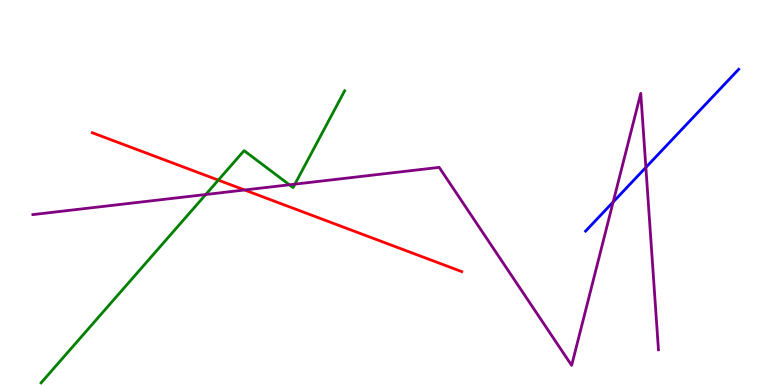[{'lines': ['blue', 'red'], 'intersections': []}, {'lines': ['green', 'red'], 'intersections': [{'x': 2.82, 'y': 5.32}]}, {'lines': ['purple', 'red'], 'intersections': [{'x': 3.16, 'y': 5.07}]}, {'lines': ['blue', 'green'], 'intersections': []}, {'lines': ['blue', 'purple'], 'intersections': [{'x': 7.91, 'y': 4.75}, {'x': 8.33, 'y': 5.65}]}, {'lines': ['green', 'purple'], 'intersections': [{'x': 2.65, 'y': 4.95}, {'x': 3.73, 'y': 5.2}, {'x': 3.81, 'y': 5.22}]}]